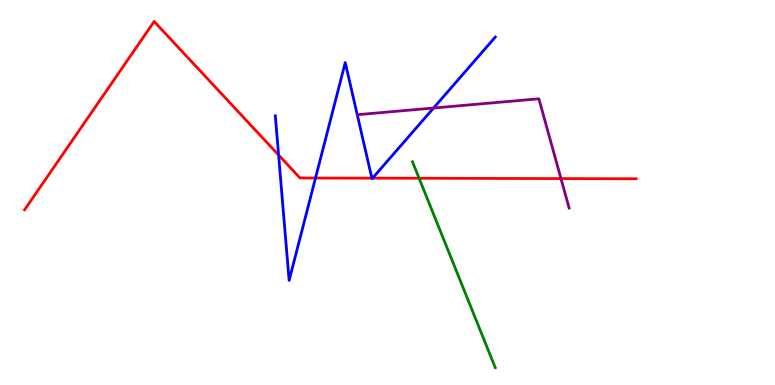[{'lines': ['blue', 'red'], 'intersections': [{'x': 3.59, 'y': 5.97}, {'x': 4.07, 'y': 5.38}, {'x': 4.8, 'y': 5.37}, {'x': 4.81, 'y': 5.37}]}, {'lines': ['green', 'red'], 'intersections': [{'x': 5.41, 'y': 5.37}]}, {'lines': ['purple', 'red'], 'intersections': [{'x': 7.24, 'y': 5.36}]}, {'lines': ['blue', 'green'], 'intersections': []}, {'lines': ['blue', 'purple'], 'intersections': [{'x': 5.59, 'y': 7.19}]}, {'lines': ['green', 'purple'], 'intersections': []}]